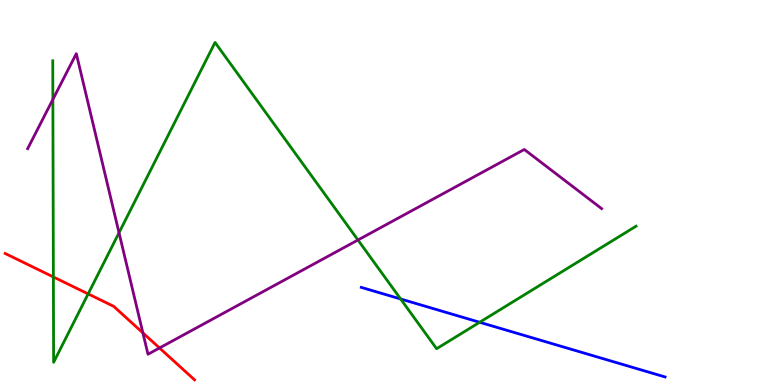[{'lines': ['blue', 'red'], 'intersections': []}, {'lines': ['green', 'red'], 'intersections': [{'x': 0.689, 'y': 2.81}, {'x': 1.14, 'y': 2.37}]}, {'lines': ['purple', 'red'], 'intersections': [{'x': 1.84, 'y': 1.35}, {'x': 2.06, 'y': 0.961}]}, {'lines': ['blue', 'green'], 'intersections': [{'x': 5.17, 'y': 2.23}, {'x': 6.19, 'y': 1.63}]}, {'lines': ['blue', 'purple'], 'intersections': []}, {'lines': ['green', 'purple'], 'intersections': [{'x': 0.682, 'y': 7.42}, {'x': 1.54, 'y': 3.95}, {'x': 4.62, 'y': 3.77}]}]